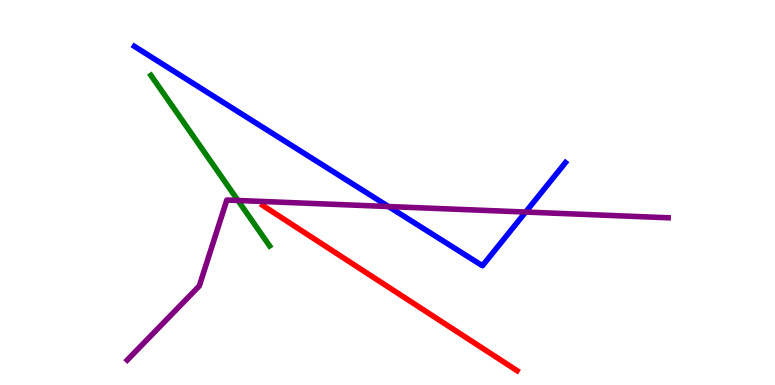[{'lines': ['blue', 'red'], 'intersections': []}, {'lines': ['green', 'red'], 'intersections': []}, {'lines': ['purple', 'red'], 'intersections': []}, {'lines': ['blue', 'green'], 'intersections': []}, {'lines': ['blue', 'purple'], 'intersections': [{'x': 5.01, 'y': 4.64}, {'x': 6.78, 'y': 4.49}]}, {'lines': ['green', 'purple'], 'intersections': [{'x': 3.07, 'y': 4.79}]}]